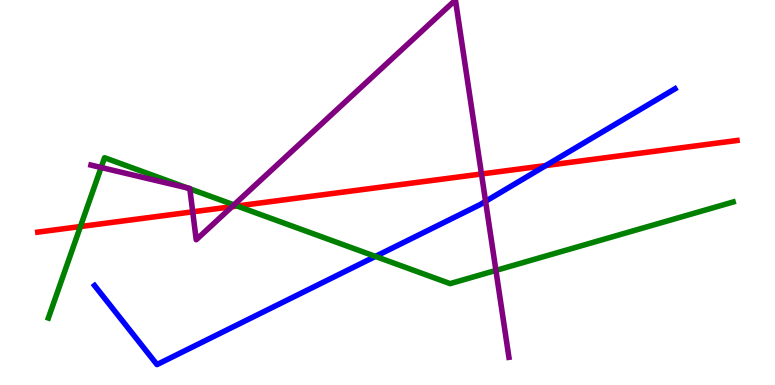[{'lines': ['blue', 'red'], 'intersections': [{'x': 7.04, 'y': 5.7}]}, {'lines': ['green', 'red'], 'intersections': [{'x': 1.04, 'y': 4.12}, {'x': 3.06, 'y': 4.65}]}, {'lines': ['purple', 'red'], 'intersections': [{'x': 2.49, 'y': 4.5}, {'x': 2.99, 'y': 4.63}, {'x': 6.21, 'y': 5.48}]}, {'lines': ['blue', 'green'], 'intersections': [{'x': 4.84, 'y': 3.34}]}, {'lines': ['blue', 'purple'], 'intersections': [{'x': 6.27, 'y': 4.77}]}, {'lines': ['green', 'purple'], 'intersections': [{'x': 1.3, 'y': 5.65}, {'x': 2.42, 'y': 5.12}, {'x': 2.45, 'y': 5.1}, {'x': 3.02, 'y': 4.68}, {'x': 6.4, 'y': 2.98}]}]